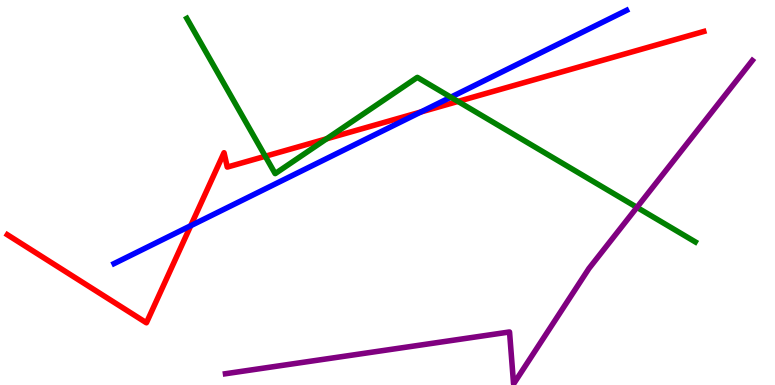[{'lines': ['blue', 'red'], 'intersections': [{'x': 2.46, 'y': 4.14}, {'x': 5.43, 'y': 7.09}]}, {'lines': ['green', 'red'], 'intersections': [{'x': 3.42, 'y': 5.94}, {'x': 4.21, 'y': 6.39}, {'x': 5.91, 'y': 7.37}]}, {'lines': ['purple', 'red'], 'intersections': []}, {'lines': ['blue', 'green'], 'intersections': [{'x': 5.82, 'y': 7.48}]}, {'lines': ['blue', 'purple'], 'intersections': []}, {'lines': ['green', 'purple'], 'intersections': [{'x': 8.22, 'y': 4.61}]}]